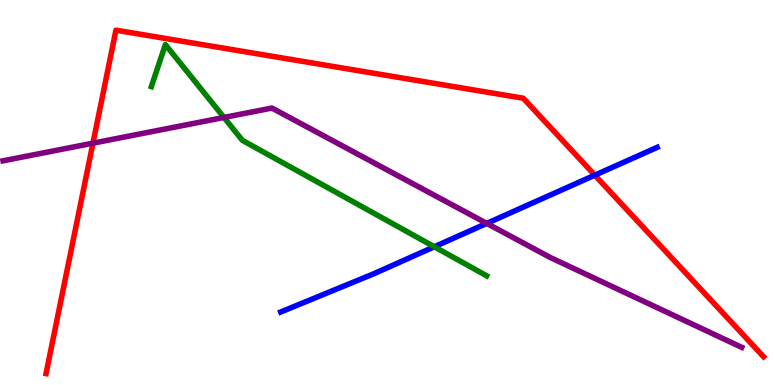[{'lines': ['blue', 'red'], 'intersections': [{'x': 7.67, 'y': 5.45}]}, {'lines': ['green', 'red'], 'intersections': []}, {'lines': ['purple', 'red'], 'intersections': [{'x': 1.2, 'y': 6.28}]}, {'lines': ['blue', 'green'], 'intersections': [{'x': 5.6, 'y': 3.59}]}, {'lines': ['blue', 'purple'], 'intersections': [{'x': 6.28, 'y': 4.2}]}, {'lines': ['green', 'purple'], 'intersections': [{'x': 2.89, 'y': 6.95}]}]